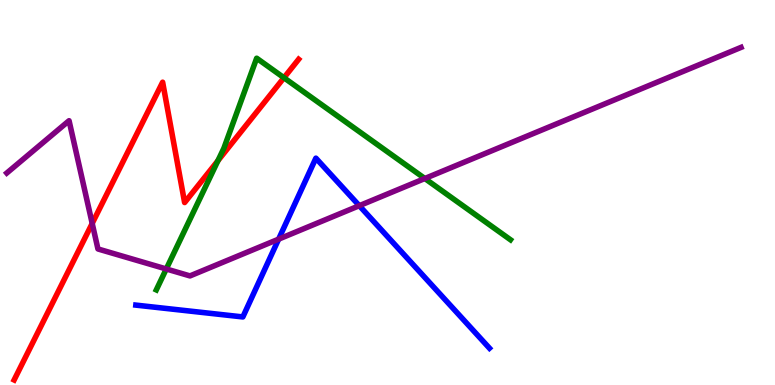[{'lines': ['blue', 'red'], 'intersections': []}, {'lines': ['green', 'red'], 'intersections': [{'x': 2.81, 'y': 5.83}, {'x': 3.66, 'y': 7.98}]}, {'lines': ['purple', 'red'], 'intersections': [{'x': 1.19, 'y': 4.2}]}, {'lines': ['blue', 'green'], 'intersections': []}, {'lines': ['blue', 'purple'], 'intersections': [{'x': 3.6, 'y': 3.79}, {'x': 4.64, 'y': 4.66}]}, {'lines': ['green', 'purple'], 'intersections': [{'x': 2.15, 'y': 3.01}, {'x': 5.48, 'y': 5.36}]}]